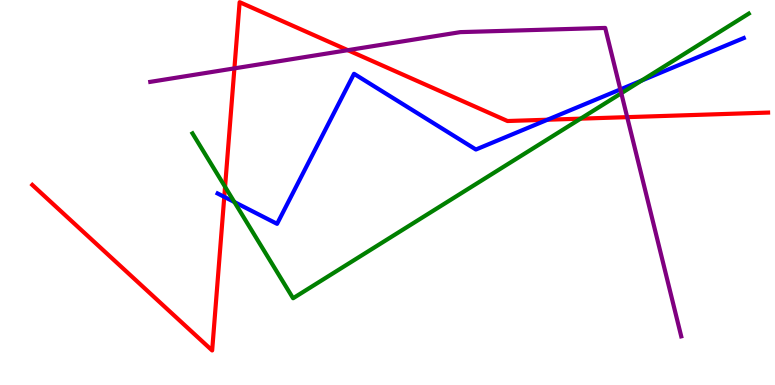[{'lines': ['blue', 'red'], 'intersections': [{'x': 2.89, 'y': 4.89}, {'x': 7.06, 'y': 6.89}]}, {'lines': ['green', 'red'], 'intersections': [{'x': 2.9, 'y': 5.15}, {'x': 7.49, 'y': 6.92}]}, {'lines': ['purple', 'red'], 'intersections': [{'x': 3.02, 'y': 8.22}, {'x': 4.49, 'y': 8.7}, {'x': 8.09, 'y': 6.96}]}, {'lines': ['blue', 'green'], 'intersections': [{'x': 3.02, 'y': 4.75}, {'x': 8.28, 'y': 7.91}]}, {'lines': ['blue', 'purple'], 'intersections': [{'x': 8.0, 'y': 7.68}]}, {'lines': ['green', 'purple'], 'intersections': [{'x': 8.02, 'y': 7.58}]}]